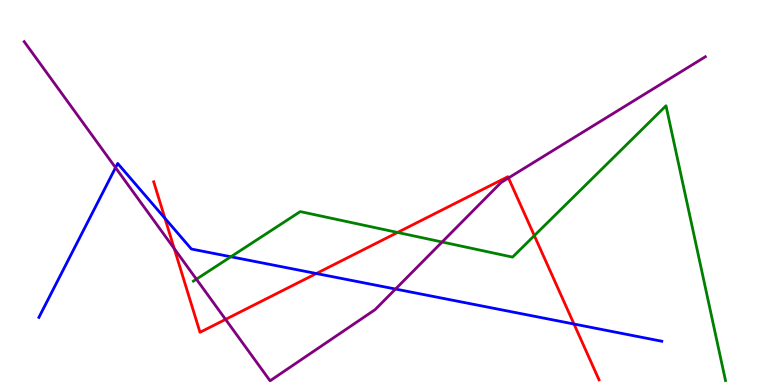[{'lines': ['blue', 'red'], 'intersections': [{'x': 2.13, 'y': 4.33}, {'x': 4.08, 'y': 2.9}, {'x': 7.41, 'y': 1.58}]}, {'lines': ['green', 'red'], 'intersections': [{'x': 5.13, 'y': 3.96}, {'x': 6.89, 'y': 3.88}]}, {'lines': ['purple', 'red'], 'intersections': [{'x': 2.25, 'y': 3.54}, {'x': 2.91, 'y': 1.7}, {'x': 6.56, 'y': 5.38}]}, {'lines': ['blue', 'green'], 'intersections': [{'x': 2.98, 'y': 3.33}]}, {'lines': ['blue', 'purple'], 'intersections': [{'x': 1.49, 'y': 5.65}, {'x': 5.1, 'y': 2.49}]}, {'lines': ['green', 'purple'], 'intersections': [{'x': 2.53, 'y': 2.75}, {'x': 5.7, 'y': 3.71}]}]